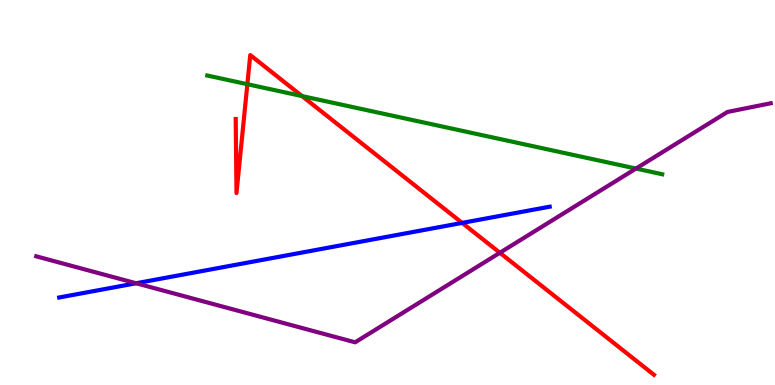[{'lines': ['blue', 'red'], 'intersections': [{'x': 5.96, 'y': 4.21}]}, {'lines': ['green', 'red'], 'intersections': [{'x': 3.19, 'y': 7.81}, {'x': 3.9, 'y': 7.5}]}, {'lines': ['purple', 'red'], 'intersections': [{'x': 6.45, 'y': 3.43}]}, {'lines': ['blue', 'green'], 'intersections': []}, {'lines': ['blue', 'purple'], 'intersections': [{'x': 1.76, 'y': 2.64}]}, {'lines': ['green', 'purple'], 'intersections': [{'x': 8.21, 'y': 5.62}]}]